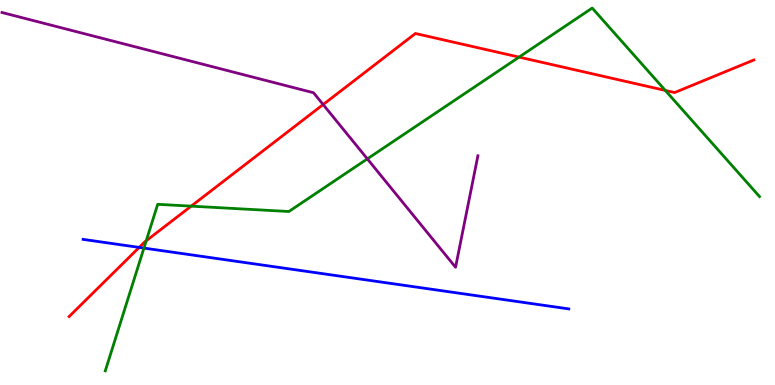[{'lines': ['blue', 'red'], 'intersections': [{'x': 1.8, 'y': 3.57}]}, {'lines': ['green', 'red'], 'intersections': [{'x': 1.89, 'y': 3.75}, {'x': 2.47, 'y': 4.65}, {'x': 6.7, 'y': 8.52}, {'x': 8.58, 'y': 7.65}]}, {'lines': ['purple', 'red'], 'intersections': [{'x': 4.17, 'y': 7.28}]}, {'lines': ['blue', 'green'], 'intersections': [{'x': 1.86, 'y': 3.56}]}, {'lines': ['blue', 'purple'], 'intersections': []}, {'lines': ['green', 'purple'], 'intersections': [{'x': 4.74, 'y': 5.87}]}]